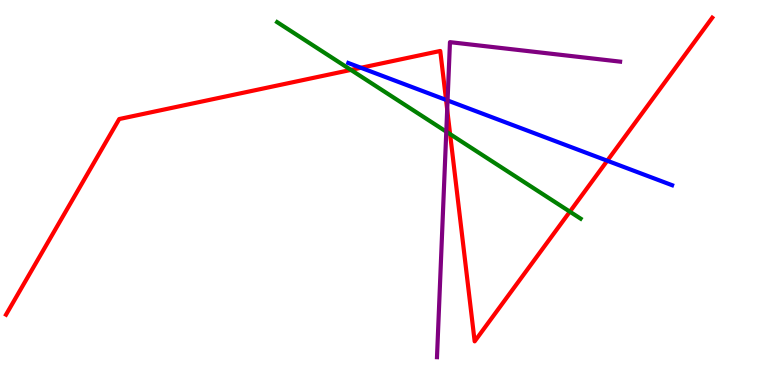[{'lines': ['blue', 'red'], 'intersections': [{'x': 4.66, 'y': 8.24}, {'x': 5.76, 'y': 7.41}, {'x': 7.84, 'y': 5.83}]}, {'lines': ['green', 'red'], 'intersections': [{'x': 4.53, 'y': 8.18}, {'x': 5.81, 'y': 6.52}, {'x': 7.35, 'y': 4.5}]}, {'lines': ['purple', 'red'], 'intersections': [{'x': 5.77, 'y': 7.16}]}, {'lines': ['blue', 'green'], 'intersections': []}, {'lines': ['blue', 'purple'], 'intersections': [{'x': 5.78, 'y': 7.39}]}, {'lines': ['green', 'purple'], 'intersections': [{'x': 5.76, 'y': 6.58}]}]